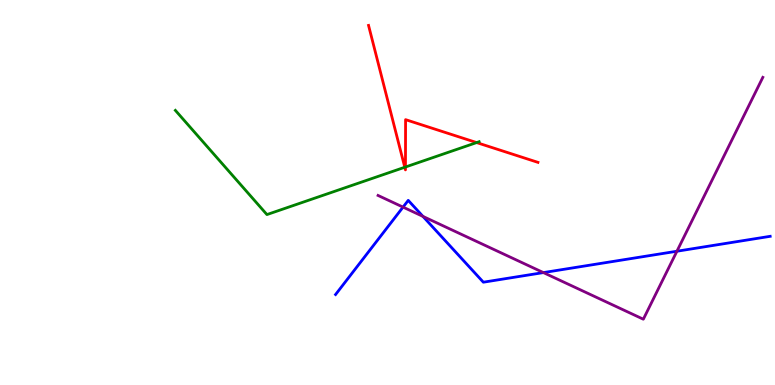[{'lines': ['blue', 'red'], 'intersections': []}, {'lines': ['green', 'red'], 'intersections': [{'x': 5.22, 'y': 5.66}, {'x': 5.23, 'y': 5.66}, {'x': 6.15, 'y': 6.3}]}, {'lines': ['purple', 'red'], 'intersections': []}, {'lines': ['blue', 'green'], 'intersections': []}, {'lines': ['blue', 'purple'], 'intersections': [{'x': 5.2, 'y': 4.62}, {'x': 5.46, 'y': 4.38}, {'x': 7.01, 'y': 2.92}, {'x': 8.73, 'y': 3.47}]}, {'lines': ['green', 'purple'], 'intersections': []}]